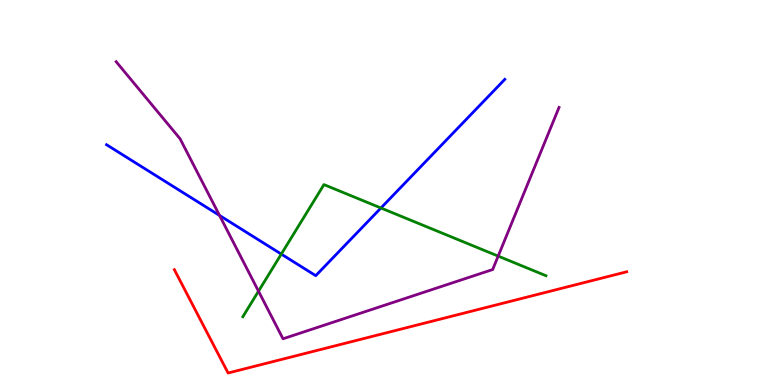[{'lines': ['blue', 'red'], 'intersections': []}, {'lines': ['green', 'red'], 'intersections': []}, {'lines': ['purple', 'red'], 'intersections': []}, {'lines': ['blue', 'green'], 'intersections': [{'x': 3.63, 'y': 3.4}, {'x': 4.92, 'y': 4.6}]}, {'lines': ['blue', 'purple'], 'intersections': [{'x': 2.83, 'y': 4.4}]}, {'lines': ['green', 'purple'], 'intersections': [{'x': 3.34, 'y': 2.44}, {'x': 6.43, 'y': 3.35}]}]